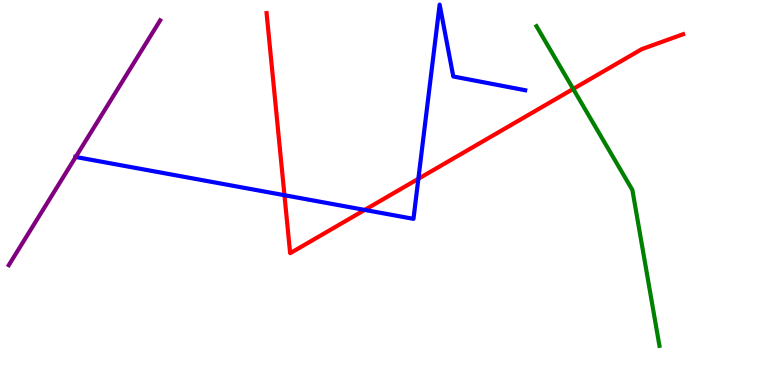[{'lines': ['blue', 'red'], 'intersections': [{'x': 3.67, 'y': 4.93}, {'x': 4.71, 'y': 4.55}, {'x': 5.4, 'y': 5.36}]}, {'lines': ['green', 'red'], 'intersections': [{'x': 7.4, 'y': 7.69}]}, {'lines': ['purple', 'red'], 'intersections': []}, {'lines': ['blue', 'green'], 'intersections': []}, {'lines': ['blue', 'purple'], 'intersections': [{'x': 0.977, 'y': 5.92}]}, {'lines': ['green', 'purple'], 'intersections': []}]